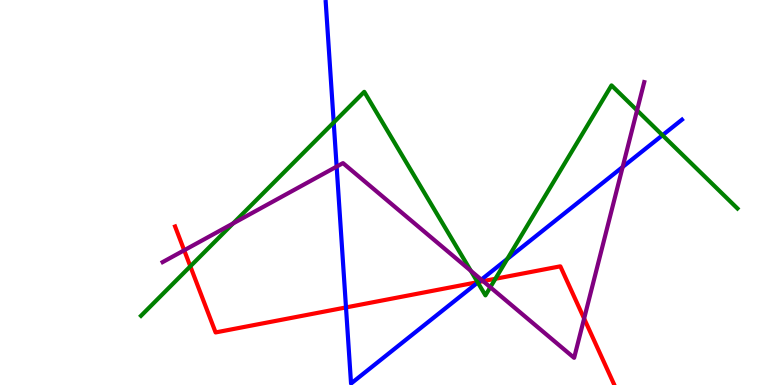[{'lines': ['blue', 'red'], 'intersections': [{'x': 4.46, 'y': 2.01}, {'x': 6.17, 'y': 2.67}]}, {'lines': ['green', 'red'], 'intersections': [{'x': 2.46, 'y': 3.08}, {'x': 6.16, 'y': 2.67}, {'x': 6.39, 'y': 2.76}]}, {'lines': ['purple', 'red'], 'intersections': [{'x': 2.38, 'y': 3.5}, {'x': 6.23, 'y': 2.7}, {'x': 7.54, 'y': 1.73}]}, {'lines': ['blue', 'green'], 'intersections': [{'x': 4.31, 'y': 6.82}, {'x': 6.16, 'y': 2.66}, {'x': 6.55, 'y': 3.27}, {'x': 8.55, 'y': 6.49}]}, {'lines': ['blue', 'purple'], 'intersections': [{'x': 4.34, 'y': 5.67}, {'x': 6.21, 'y': 2.74}, {'x': 8.03, 'y': 5.66}]}, {'lines': ['green', 'purple'], 'intersections': [{'x': 3.01, 'y': 4.2}, {'x': 6.08, 'y': 2.97}, {'x': 6.33, 'y': 2.54}, {'x': 8.22, 'y': 7.13}]}]